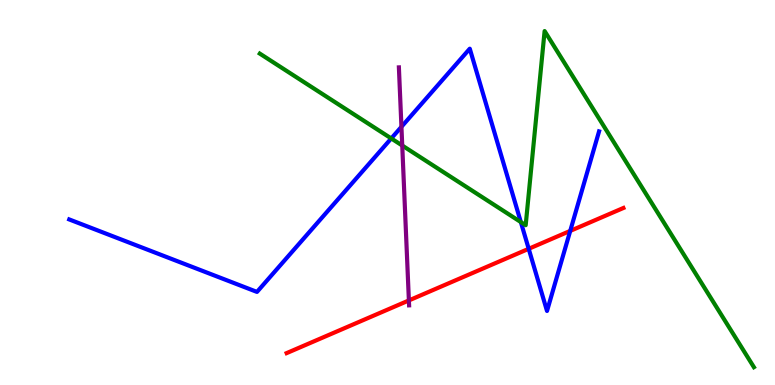[{'lines': ['blue', 'red'], 'intersections': [{'x': 6.82, 'y': 3.54}, {'x': 7.36, 'y': 4.0}]}, {'lines': ['green', 'red'], 'intersections': []}, {'lines': ['purple', 'red'], 'intersections': [{'x': 5.28, 'y': 2.2}]}, {'lines': ['blue', 'green'], 'intersections': [{'x': 5.05, 'y': 6.4}, {'x': 6.72, 'y': 4.23}]}, {'lines': ['blue', 'purple'], 'intersections': [{'x': 5.18, 'y': 6.71}]}, {'lines': ['green', 'purple'], 'intersections': [{'x': 5.19, 'y': 6.22}]}]